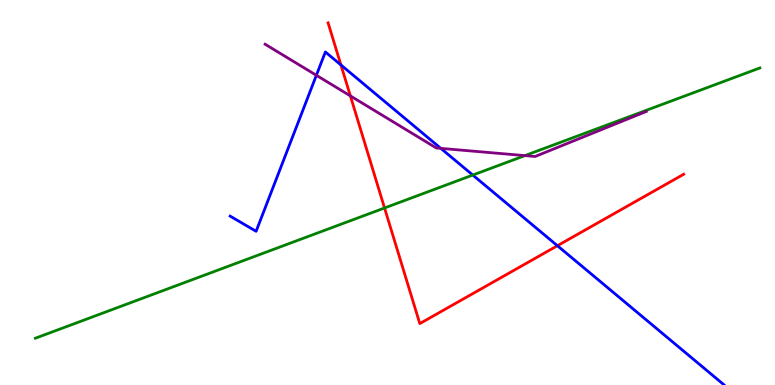[{'lines': ['blue', 'red'], 'intersections': [{'x': 4.4, 'y': 8.31}, {'x': 7.19, 'y': 3.62}]}, {'lines': ['green', 'red'], 'intersections': [{'x': 4.96, 'y': 4.6}]}, {'lines': ['purple', 'red'], 'intersections': [{'x': 4.52, 'y': 7.51}]}, {'lines': ['blue', 'green'], 'intersections': [{'x': 6.1, 'y': 5.45}]}, {'lines': ['blue', 'purple'], 'intersections': [{'x': 4.08, 'y': 8.04}, {'x': 5.69, 'y': 6.15}]}, {'lines': ['green', 'purple'], 'intersections': [{'x': 6.77, 'y': 5.96}]}]